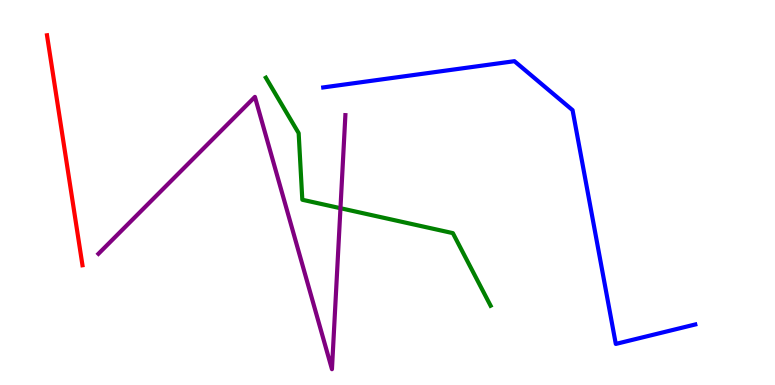[{'lines': ['blue', 'red'], 'intersections': []}, {'lines': ['green', 'red'], 'intersections': []}, {'lines': ['purple', 'red'], 'intersections': []}, {'lines': ['blue', 'green'], 'intersections': []}, {'lines': ['blue', 'purple'], 'intersections': []}, {'lines': ['green', 'purple'], 'intersections': [{'x': 4.39, 'y': 4.59}]}]